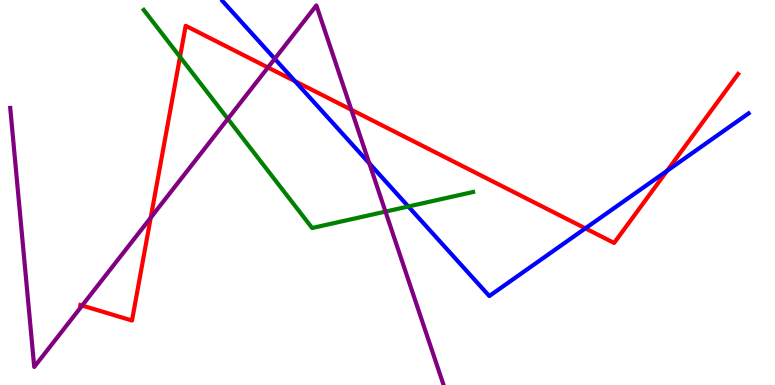[{'lines': ['blue', 'red'], 'intersections': [{'x': 3.81, 'y': 7.89}, {'x': 7.55, 'y': 4.07}, {'x': 8.61, 'y': 5.56}]}, {'lines': ['green', 'red'], 'intersections': [{'x': 2.32, 'y': 8.52}]}, {'lines': ['purple', 'red'], 'intersections': [{'x': 1.06, 'y': 2.06}, {'x': 1.94, 'y': 4.35}, {'x': 3.46, 'y': 8.25}, {'x': 4.53, 'y': 7.15}]}, {'lines': ['blue', 'green'], 'intersections': [{'x': 5.27, 'y': 4.64}]}, {'lines': ['blue', 'purple'], 'intersections': [{'x': 3.55, 'y': 8.47}, {'x': 4.77, 'y': 5.76}]}, {'lines': ['green', 'purple'], 'intersections': [{'x': 2.94, 'y': 6.91}, {'x': 4.97, 'y': 4.5}]}]